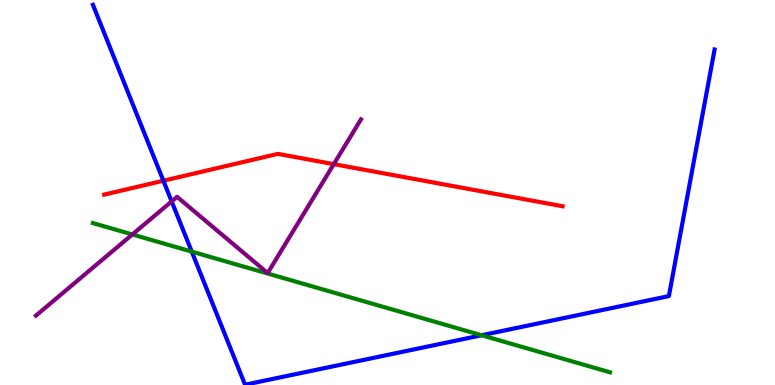[{'lines': ['blue', 'red'], 'intersections': [{'x': 2.11, 'y': 5.31}]}, {'lines': ['green', 'red'], 'intersections': []}, {'lines': ['purple', 'red'], 'intersections': [{'x': 4.31, 'y': 5.74}]}, {'lines': ['blue', 'green'], 'intersections': [{'x': 2.47, 'y': 3.46}, {'x': 6.21, 'y': 1.29}]}, {'lines': ['blue', 'purple'], 'intersections': [{'x': 2.21, 'y': 4.77}]}, {'lines': ['green', 'purple'], 'intersections': [{'x': 1.71, 'y': 3.91}]}]